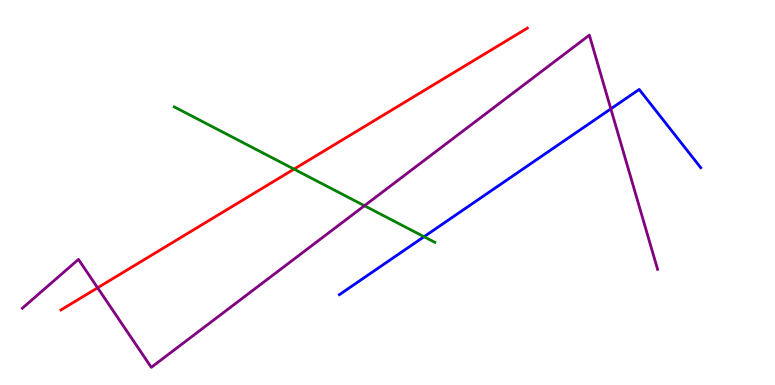[{'lines': ['blue', 'red'], 'intersections': []}, {'lines': ['green', 'red'], 'intersections': [{'x': 3.79, 'y': 5.61}]}, {'lines': ['purple', 'red'], 'intersections': [{'x': 1.26, 'y': 2.52}]}, {'lines': ['blue', 'green'], 'intersections': [{'x': 5.47, 'y': 3.85}]}, {'lines': ['blue', 'purple'], 'intersections': [{'x': 7.88, 'y': 7.17}]}, {'lines': ['green', 'purple'], 'intersections': [{'x': 4.7, 'y': 4.66}]}]